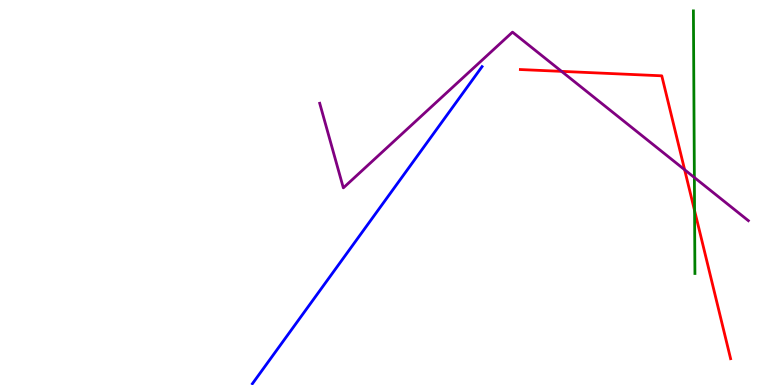[{'lines': ['blue', 'red'], 'intersections': []}, {'lines': ['green', 'red'], 'intersections': [{'x': 8.96, 'y': 4.53}]}, {'lines': ['purple', 'red'], 'intersections': [{'x': 7.25, 'y': 8.15}, {'x': 8.83, 'y': 5.59}]}, {'lines': ['blue', 'green'], 'intersections': []}, {'lines': ['blue', 'purple'], 'intersections': []}, {'lines': ['green', 'purple'], 'intersections': [{'x': 8.96, 'y': 5.39}]}]